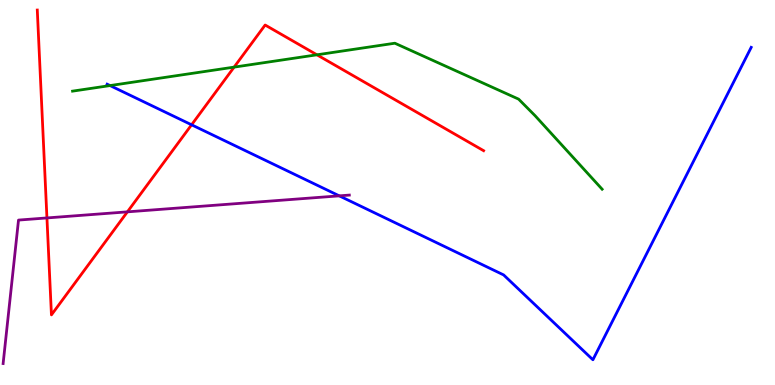[{'lines': ['blue', 'red'], 'intersections': [{'x': 2.47, 'y': 6.76}]}, {'lines': ['green', 'red'], 'intersections': [{'x': 3.02, 'y': 8.26}, {'x': 4.09, 'y': 8.58}]}, {'lines': ['purple', 'red'], 'intersections': [{'x': 0.606, 'y': 4.34}, {'x': 1.64, 'y': 4.5}]}, {'lines': ['blue', 'green'], 'intersections': [{'x': 1.42, 'y': 7.78}]}, {'lines': ['blue', 'purple'], 'intersections': [{'x': 4.38, 'y': 4.91}]}, {'lines': ['green', 'purple'], 'intersections': []}]